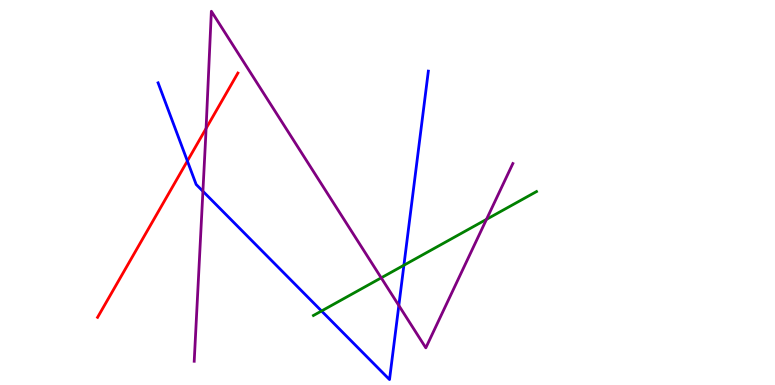[{'lines': ['blue', 'red'], 'intersections': [{'x': 2.42, 'y': 5.82}]}, {'lines': ['green', 'red'], 'intersections': []}, {'lines': ['purple', 'red'], 'intersections': [{'x': 2.66, 'y': 6.66}]}, {'lines': ['blue', 'green'], 'intersections': [{'x': 4.15, 'y': 1.92}, {'x': 5.21, 'y': 3.11}]}, {'lines': ['blue', 'purple'], 'intersections': [{'x': 2.62, 'y': 5.03}, {'x': 5.15, 'y': 2.06}]}, {'lines': ['green', 'purple'], 'intersections': [{'x': 4.92, 'y': 2.78}, {'x': 6.28, 'y': 4.3}]}]